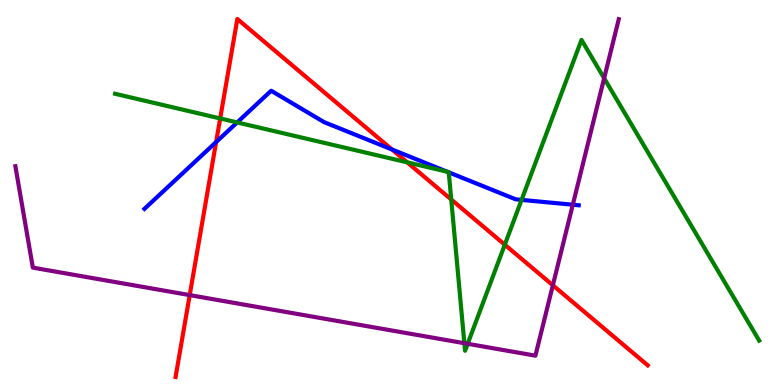[{'lines': ['blue', 'red'], 'intersections': [{'x': 2.79, 'y': 6.31}, {'x': 5.06, 'y': 6.12}]}, {'lines': ['green', 'red'], 'intersections': [{'x': 2.84, 'y': 6.92}, {'x': 5.25, 'y': 5.78}, {'x': 5.82, 'y': 4.82}, {'x': 6.51, 'y': 3.64}]}, {'lines': ['purple', 'red'], 'intersections': [{'x': 2.45, 'y': 2.33}, {'x': 7.13, 'y': 2.59}]}, {'lines': ['blue', 'green'], 'intersections': [{'x': 3.06, 'y': 6.82}, {'x': 5.77, 'y': 5.54}, {'x': 5.79, 'y': 5.52}, {'x': 6.73, 'y': 4.81}]}, {'lines': ['blue', 'purple'], 'intersections': [{'x': 7.39, 'y': 4.68}]}, {'lines': ['green', 'purple'], 'intersections': [{'x': 5.99, 'y': 1.09}, {'x': 6.03, 'y': 1.07}, {'x': 7.8, 'y': 7.97}]}]